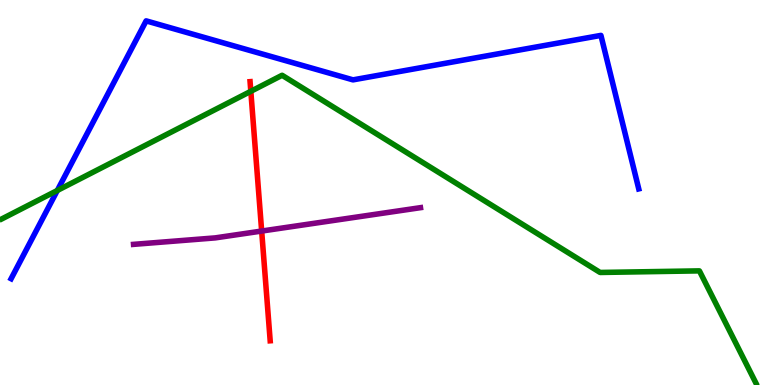[{'lines': ['blue', 'red'], 'intersections': []}, {'lines': ['green', 'red'], 'intersections': [{'x': 3.24, 'y': 7.63}]}, {'lines': ['purple', 'red'], 'intersections': [{'x': 3.38, 'y': 4.0}]}, {'lines': ['blue', 'green'], 'intersections': [{'x': 0.74, 'y': 5.05}]}, {'lines': ['blue', 'purple'], 'intersections': []}, {'lines': ['green', 'purple'], 'intersections': []}]